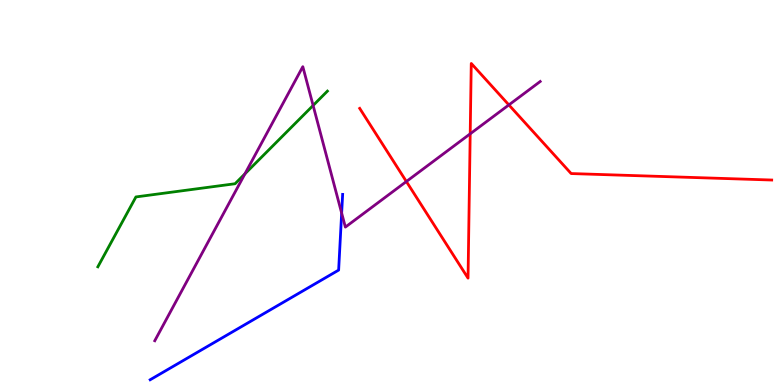[{'lines': ['blue', 'red'], 'intersections': []}, {'lines': ['green', 'red'], 'intersections': []}, {'lines': ['purple', 'red'], 'intersections': [{'x': 5.24, 'y': 5.29}, {'x': 6.07, 'y': 6.52}, {'x': 6.57, 'y': 7.27}]}, {'lines': ['blue', 'green'], 'intersections': []}, {'lines': ['blue', 'purple'], 'intersections': [{'x': 4.41, 'y': 4.46}]}, {'lines': ['green', 'purple'], 'intersections': [{'x': 3.16, 'y': 5.48}, {'x': 4.04, 'y': 7.26}]}]